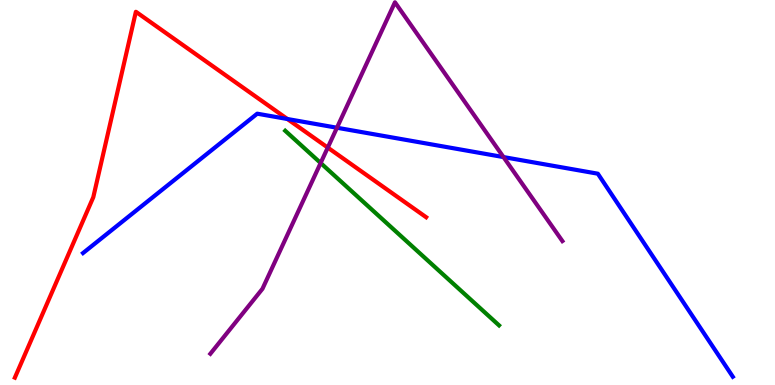[{'lines': ['blue', 'red'], 'intersections': [{'x': 3.71, 'y': 6.91}]}, {'lines': ['green', 'red'], 'intersections': []}, {'lines': ['purple', 'red'], 'intersections': [{'x': 4.23, 'y': 6.17}]}, {'lines': ['blue', 'green'], 'intersections': []}, {'lines': ['blue', 'purple'], 'intersections': [{'x': 4.35, 'y': 6.68}, {'x': 6.5, 'y': 5.92}]}, {'lines': ['green', 'purple'], 'intersections': [{'x': 4.14, 'y': 5.77}]}]